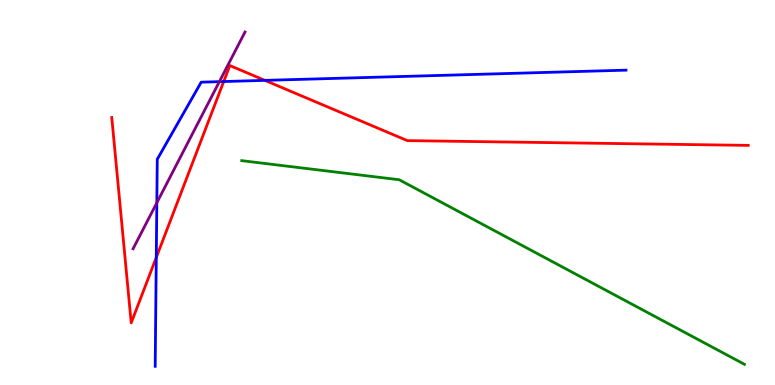[{'lines': ['blue', 'red'], 'intersections': [{'x': 2.02, 'y': 3.31}, {'x': 2.89, 'y': 7.88}, {'x': 3.42, 'y': 7.91}]}, {'lines': ['green', 'red'], 'intersections': []}, {'lines': ['purple', 'red'], 'intersections': []}, {'lines': ['blue', 'green'], 'intersections': []}, {'lines': ['blue', 'purple'], 'intersections': [{'x': 2.02, 'y': 4.73}, {'x': 2.83, 'y': 7.88}]}, {'lines': ['green', 'purple'], 'intersections': []}]